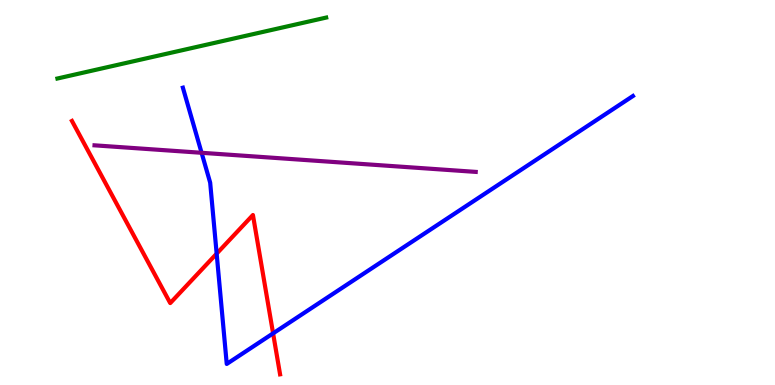[{'lines': ['blue', 'red'], 'intersections': [{'x': 2.8, 'y': 3.41}, {'x': 3.52, 'y': 1.34}]}, {'lines': ['green', 'red'], 'intersections': []}, {'lines': ['purple', 'red'], 'intersections': []}, {'lines': ['blue', 'green'], 'intersections': []}, {'lines': ['blue', 'purple'], 'intersections': [{'x': 2.6, 'y': 6.03}]}, {'lines': ['green', 'purple'], 'intersections': []}]